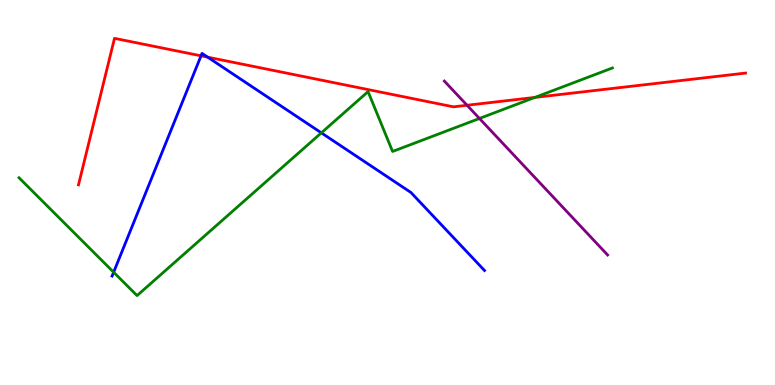[{'lines': ['blue', 'red'], 'intersections': [{'x': 2.59, 'y': 8.55}, {'x': 2.68, 'y': 8.52}]}, {'lines': ['green', 'red'], 'intersections': [{'x': 6.9, 'y': 7.47}]}, {'lines': ['purple', 'red'], 'intersections': [{'x': 6.03, 'y': 7.27}]}, {'lines': ['blue', 'green'], 'intersections': [{'x': 1.47, 'y': 2.93}, {'x': 4.15, 'y': 6.55}]}, {'lines': ['blue', 'purple'], 'intersections': []}, {'lines': ['green', 'purple'], 'intersections': [{'x': 6.19, 'y': 6.92}]}]